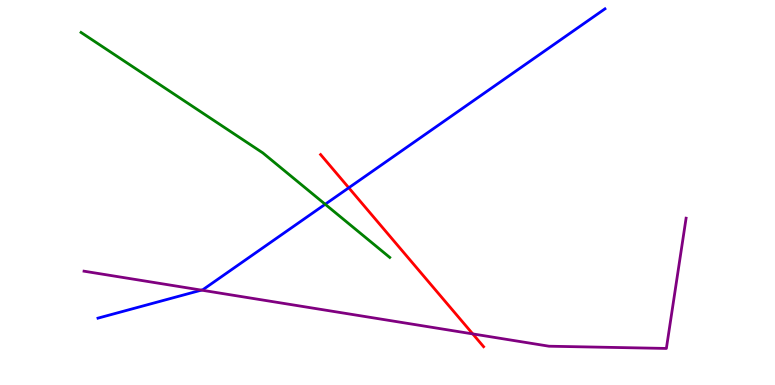[{'lines': ['blue', 'red'], 'intersections': [{'x': 4.5, 'y': 5.12}]}, {'lines': ['green', 'red'], 'intersections': []}, {'lines': ['purple', 'red'], 'intersections': [{'x': 6.1, 'y': 1.33}]}, {'lines': ['blue', 'green'], 'intersections': [{'x': 4.2, 'y': 4.69}]}, {'lines': ['blue', 'purple'], 'intersections': [{'x': 2.6, 'y': 2.46}]}, {'lines': ['green', 'purple'], 'intersections': []}]